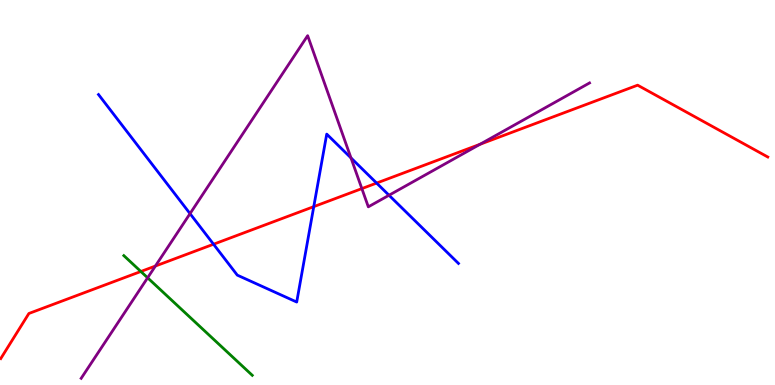[{'lines': ['blue', 'red'], 'intersections': [{'x': 2.76, 'y': 3.66}, {'x': 4.05, 'y': 4.63}, {'x': 4.86, 'y': 5.24}]}, {'lines': ['green', 'red'], 'intersections': [{'x': 1.82, 'y': 2.95}]}, {'lines': ['purple', 'red'], 'intersections': [{'x': 2.01, 'y': 3.09}, {'x': 4.67, 'y': 5.1}, {'x': 6.19, 'y': 6.25}]}, {'lines': ['blue', 'green'], 'intersections': []}, {'lines': ['blue', 'purple'], 'intersections': [{'x': 2.45, 'y': 4.45}, {'x': 4.53, 'y': 5.9}, {'x': 5.02, 'y': 4.93}]}, {'lines': ['green', 'purple'], 'intersections': [{'x': 1.9, 'y': 2.78}]}]